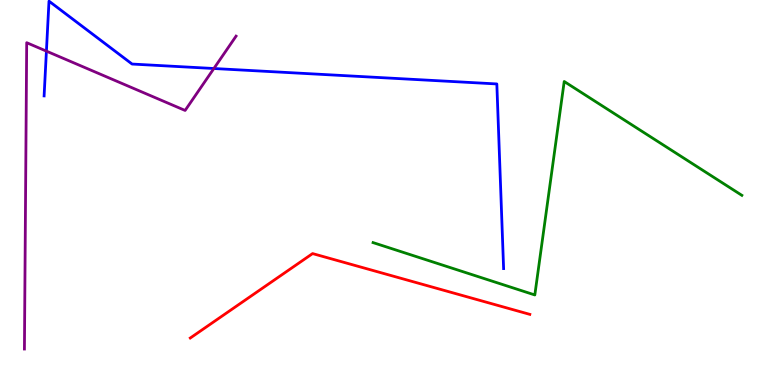[{'lines': ['blue', 'red'], 'intersections': []}, {'lines': ['green', 'red'], 'intersections': []}, {'lines': ['purple', 'red'], 'intersections': []}, {'lines': ['blue', 'green'], 'intersections': []}, {'lines': ['blue', 'purple'], 'intersections': [{'x': 0.599, 'y': 8.67}, {'x': 2.76, 'y': 8.22}]}, {'lines': ['green', 'purple'], 'intersections': []}]